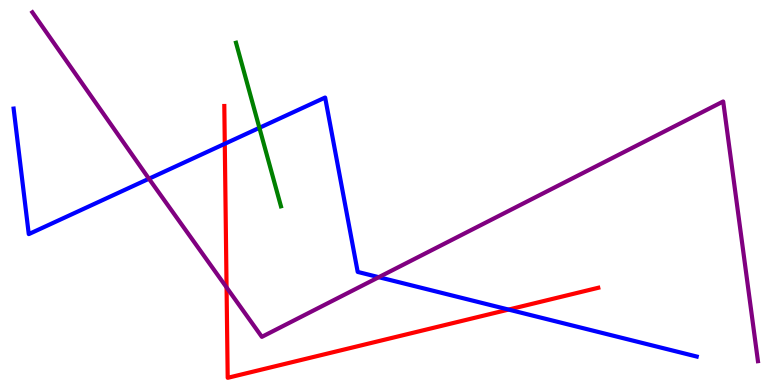[{'lines': ['blue', 'red'], 'intersections': [{'x': 2.9, 'y': 6.27}, {'x': 6.56, 'y': 1.96}]}, {'lines': ['green', 'red'], 'intersections': []}, {'lines': ['purple', 'red'], 'intersections': [{'x': 2.92, 'y': 2.53}]}, {'lines': ['blue', 'green'], 'intersections': [{'x': 3.35, 'y': 6.68}]}, {'lines': ['blue', 'purple'], 'intersections': [{'x': 1.92, 'y': 5.36}, {'x': 4.89, 'y': 2.8}]}, {'lines': ['green', 'purple'], 'intersections': []}]